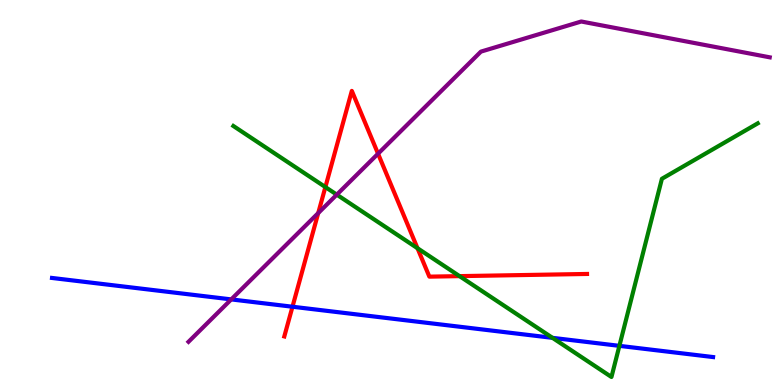[{'lines': ['blue', 'red'], 'intersections': [{'x': 3.77, 'y': 2.03}]}, {'lines': ['green', 'red'], 'intersections': [{'x': 4.2, 'y': 5.14}, {'x': 5.39, 'y': 3.55}, {'x': 5.93, 'y': 2.83}]}, {'lines': ['purple', 'red'], 'intersections': [{'x': 4.11, 'y': 4.47}, {'x': 4.88, 'y': 6.01}]}, {'lines': ['blue', 'green'], 'intersections': [{'x': 7.13, 'y': 1.22}, {'x': 7.99, 'y': 1.02}]}, {'lines': ['blue', 'purple'], 'intersections': [{'x': 2.98, 'y': 2.22}]}, {'lines': ['green', 'purple'], 'intersections': [{'x': 4.35, 'y': 4.94}]}]